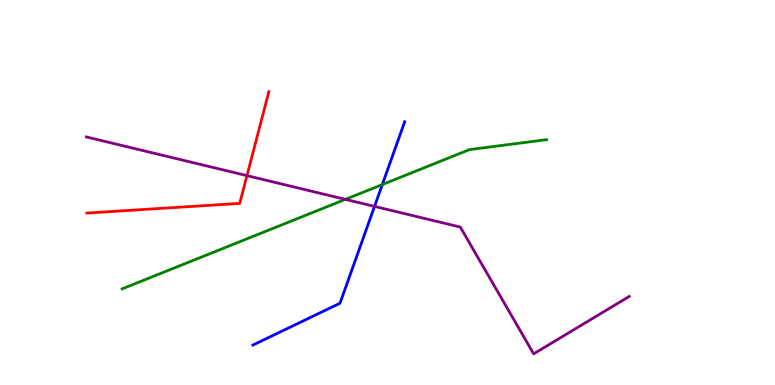[{'lines': ['blue', 'red'], 'intersections': []}, {'lines': ['green', 'red'], 'intersections': []}, {'lines': ['purple', 'red'], 'intersections': [{'x': 3.19, 'y': 5.44}]}, {'lines': ['blue', 'green'], 'intersections': [{'x': 4.93, 'y': 5.21}]}, {'lines': ['blue', 'purple'], 'intersections': [{'x': 4.83, 'y': 4.64}]}, {'lines': ['green', 'purple'], 'intersections': [{'x': 4.46, 'y': 4.82}]}]